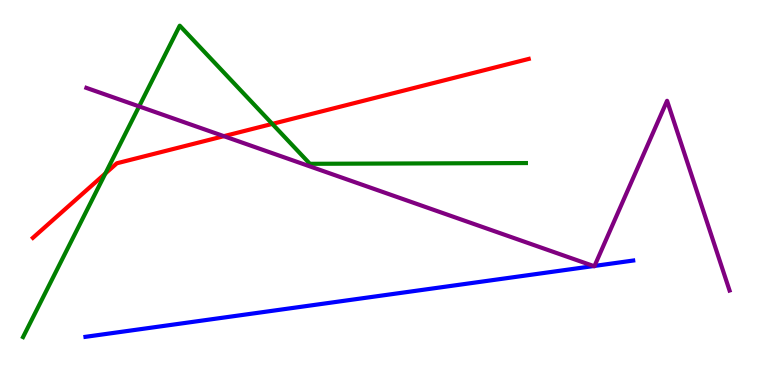[{'lines': ['blue', 'red'], 'intersections': []}, {'lines': ['green', 'red'], 'intersections': [{'x': 1.36, 'y': 5.49}, {'x': 3.51, 'y': 6.78}]}, {'lines': ['purple', 'red'], 'intersections': [{'x': 2.89, 'y': 6.46}]}, {'lines': ['blue', 'green'], 'intersections': []}, {'lines': ['blue', 'purple'], 'intersections': [{'x': 7.66, 'y': 3.09}, {'x': 7.67, 'y': 3.09}]}, {'lines': ['green', 'purple'], 'intersections': [{'x': 1.8, 'y': 7.24}]}]